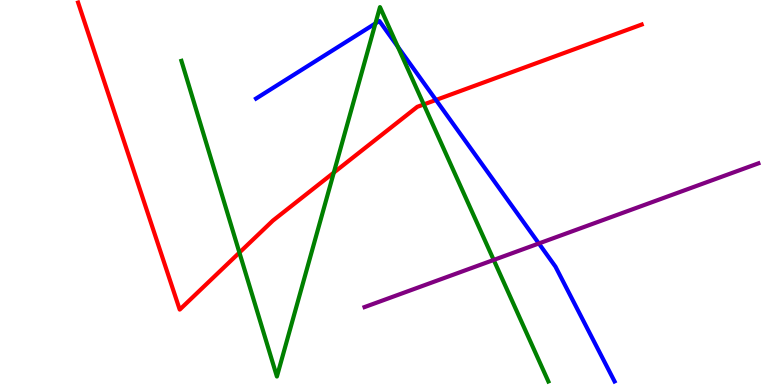[{'lines': ['blue', 'red'], 'intersections': [{'x': 5.63, 'y': 7.4}]}, {'lines': ['green', 'red'], 'intersections': [{'x': 3.09, 'y': 3.44}, {'x': 4.31, 'y': 5.52}, {'x': 5.47, 'y': 7.29}]}, {'lines': ['purple', 'red'], 'intersections': []}, {'lines': ['blue', 'green'], 'intersections': [{'x': 4.84, 'y': 9.39}, {'x': 5.13, 'y': 8.79}]}, {'lines': ['blue', 'purple'], 'intersections': [{'x': 6.95, 'y': 3.68}]}, {'lines': ['green', 'purple'], 'intersections': [{'x': 6.37, 'y': 3.25}]}]